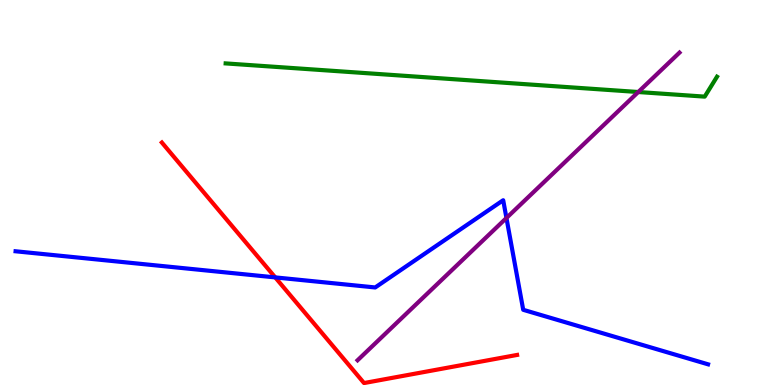[{'lines': ['blue', 'red'], 'intersections': [{'x': 3.55, 'y': 2.79}]}, {'lines': ['green', 'red'], 'intersections': []}, {'lines': ['purple', 'red'], 'intersections': []}, {'lines': ['blue', 'green'], 'intersections': []}, {'lines': ['blue', 'purple'], 'intersections': [{'x': 6.53, 'y': 4.34}]}, {'lines': ['green', 'purple'], 'intersections': [{'x': 8.24, 'y': 7.61}]}]